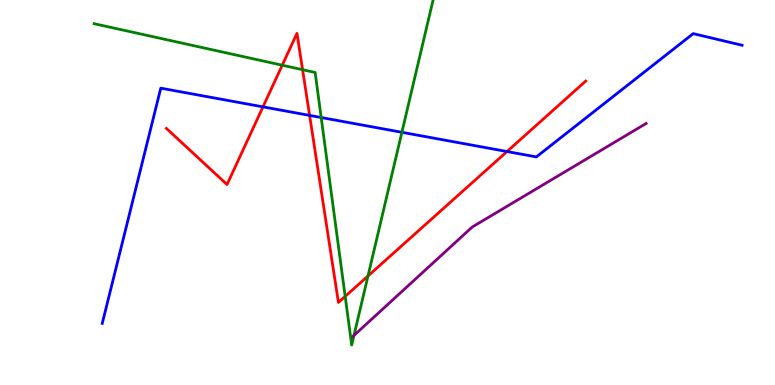[{'lines': ['blue', 'red'], 'intersections': [{'x': 3.39, 'y': 7.22}, {'x': 4.0, 'y': 7.0}, {'x': 6.54, 'y': 6.06}]}, {'lines': ['green', 'red'], 'intersections': [{'x': 3.64, 'y': 8.31}, {'x': 3.9, 'y': 8.19}, {'x': 4.45, 'y': 2.3}, {'x': 4.75, 'y': 2.83}]}, {'lines': ['purple', 'red'], 'intersections': []}, {'lines': ['blue', 'green'], 'intersections': [{'x': 4.14, 'y': 6.95}, {'x': 5.19, 'y': 6.56}]}, {'lines': ['blue', 'purple'], 'intersections': []}, {'lines': ['green', 'purple'], 'intersections': [{'x': 4.57, 'y': 1.29}]}]